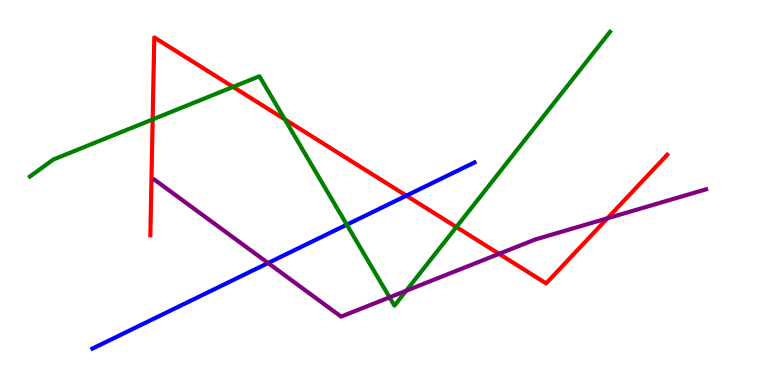[{'lines': ['blue', 'red'], 'intersections': [{'x': 5.24, 'y': 4.92}]}, {'lines': ['green', 'red'], 'intersections': [{'x': 1.97, 'y': 6.9}, {'x': 3.01, 'y': 7.74}, {'x': 3.67, 'y': 6.9}, {'x': 5.89, 'y': 4.1}]}, {'lines': ['purple', 'red'], 'intersections': [{'x': 6.44, 'y': 3.41}, {'x': 7.84, 'y': 4.33}]}, {'lines': ['blue', 'green'], 'intersections': [{'x': 4.47, 'y': 4.16}]}, {'lines': ['blue', 'purple'], 'intersections': [{'x': 3.46, 'y': 3.17}]}, {'lines': ['green', 'purple'], 'intersections': [{'x': 5.03, 'y': 2.28}, {'x': 5.24, 'y': 2.45}]}]